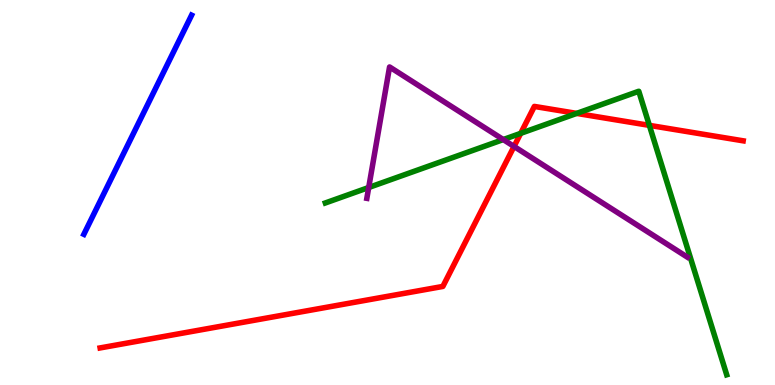[{'lines': ['blue', 'red'], 'intersections': []}, {'lines': ['green', 'red'], 'intersections': [{'x': 6.72, 'y': 6.54}, {'x': 7.44, 'y': 7.05}, {'x': 8.38, 'y': 6.74}]}, {'lines': ['purple', 'red'], 'intersections': [{'x': 6.63, 'y': 6.2}]}, {'lines': ['blue', 'green'], 'intersections': []}, {'lines': ['blue', 'purple'], 'intersections': []}, {'lines': ['green', 'purple'], 'intersections': [{'x': 4.76, 'y': 5.13}, {'x': 6.49, 'y': 6.38}]}]